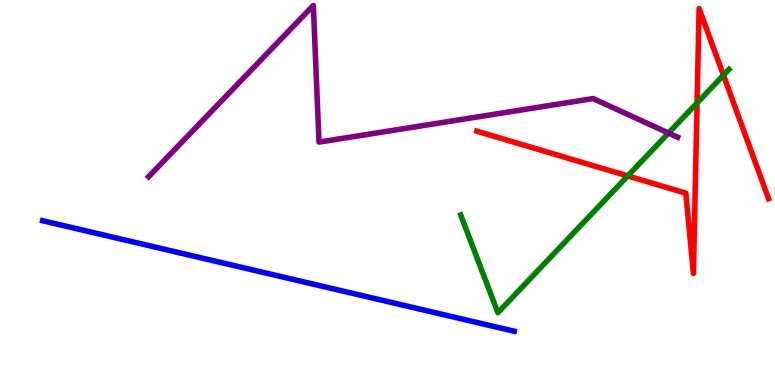[{'lines': ['blue', 'red'], 'intersections': []}, {'lines': ['green', 'red'], 'intersections': [{'x': 8.1, 'y': 5.43}, {'x': 8.99, 'y': 7.33}, {'x': 9.33, 'y': 8.05}]}, {'lines': ['purple', 'red'], 'intersections': []}, {'lines': ['blue', 'green'], 'intersections': []}, {'lines': ['blue', 'purple'], 'intersections': []}, {'lines': ['green', 'purple'], 'intersections': [{'x': 8.63, 'y': 6.54}]}]